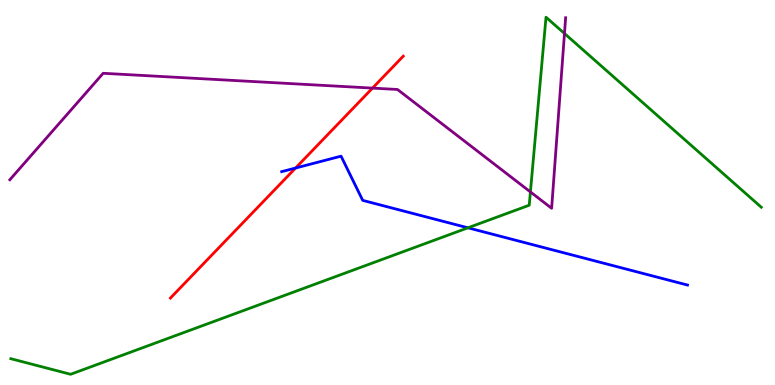[{'lines': ['blue', 'red'], 'intersections': [{'x': 3.81, 'y': 5.64}]}, {'lines': ['green', 'red'], 'intersections': []}, {'lines': ['purple', 'red'], 'intersections': [{'x': 4.81, 'y': 7.71}]}, {'lines': ['blue', 'green'], 'intersections': [{'x': 6.04, 'y': 4.08}]}, {'lines': ['blue', 'purple'], 'intersections': []}, {'lines': ['green', 'purple'], 'intersections': [{'x': 6.84, 'y': 5.01}, {'x': 7.28, 'y': 9.13}]}]